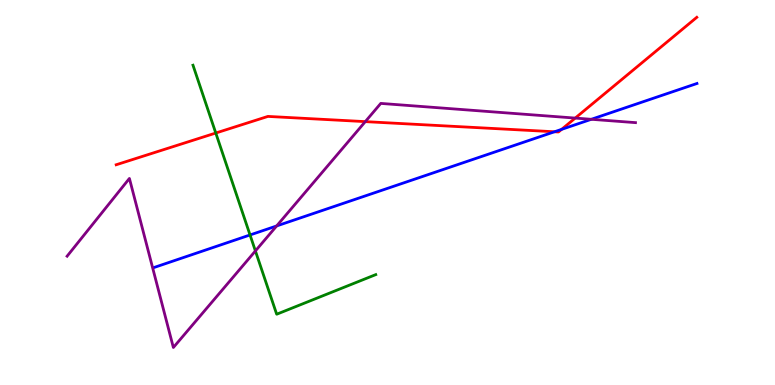[{'lines': ['blue', 'red'], 'intersections': [{'x': 7.16, 'y': 6.58}, {'x': 7.25, 'y': 6.64}]}, {'lines': ['green', 'red'], 'intersections': [{'x': 2.78, 'y': 6.54}]}, {'lines': ['purple', 'red'], 'intersections': [{'x': 4.71, 'y': 6.84}, {'x': 7.42, 'y': 6.93}]}, {'lines': ['blue', 'green'], 'intersections': [{'x': 3.23, 'y': 3.9}]}, {'lines': ['blue', 'purple'], 'intersections': [{'x': 3.57, 'y': 4.13}, {'x': 7.63, 'y': 6.9}]}, {'lines': ['green', 'purple'], 'intersections': [{'x': 3.3, 'y': 3.48}]}]